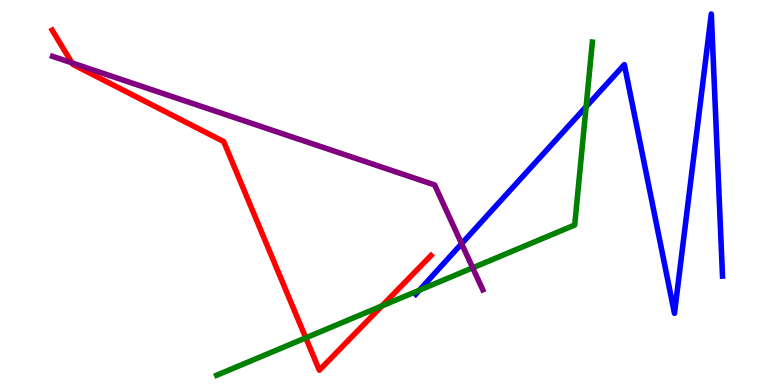[{'lines': ['blue', 'red'], 'intersections': []}, {'lines': ['green', 'red'], 'intersections': [{'x': 3.95, 'y': 1.22}, {'x': 4.93, 'y': 2.05}]}, {'lines': ['purple', 'red'], 'intersections': [{'x': 0.928, 'y': 8.37}]}, {'lines': ['blue', 'green'], 'intersections': [{'x': 5.41, 'y': 2.46}, {'x': 7.56, 'y': 7.23}]}, {'lines': ['blue', 'purple'], 'intersections': [{'x': 5.96, 'y': 3.67}]}, {'lines': ['green', 'purple'], 'intersections': [{'x': 6.1, 'y': 3.04}]}]